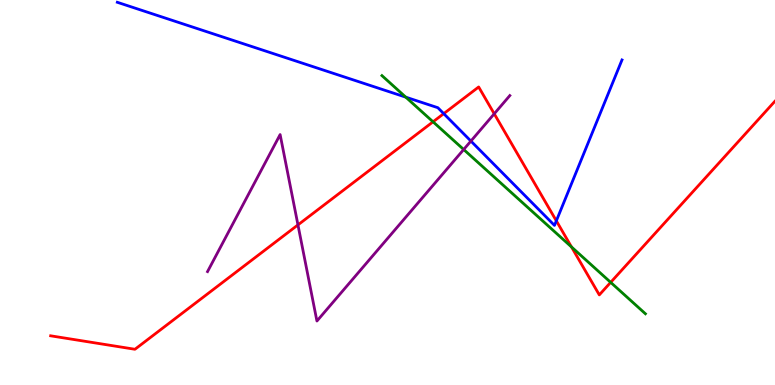[{'lines': ['blue', 'red'], 'intersections': [{'x': 5.73, 'y': 7.05}, {'x': 7.18, 'y': 4.26}]}, {'lines': ['green', 'red'], 'intersections': [{'x': 5.59, 'y': 6.84}, {'x': 7.37, 'y': 3.59}, {'x': 7.88, 'y': 2.67}]}, {'lines': ['purple', 'red'], 'intersections': [{'x': 3.84, 'y': 4.16}, {'x': 6.38, 'y': 7.04}]}, {'lines': ['blue', 'green'], 'intersections': [{'x': 5.24, 'y': 7.48}]}, {'lines': ['blue', 'purple'], 'intersections': [{'x': 6.08, 'y': 6.34}]}, {'lines': ['green', 'purple'], 'intersections': [{'x': 5.98, 'y': 6.12}]}]